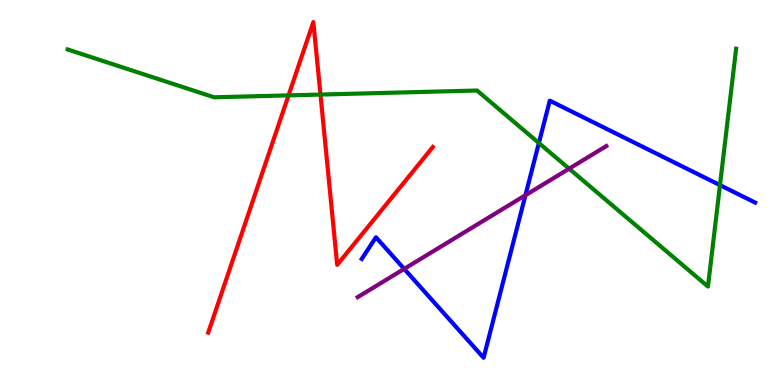[{'lines': ['blue', 'red'], 'intersections': []}, {'lines': ['green', 'red'], 'intersections': [{'x': 3.72, 'y': 7.52}, {'x': 4.14, 'y': 7.54}]}, {'lines': ['purple', 'red'], 'intersections': []}, {'lines': ['blue', 'green'], 'intersections': [{'x': 6.95, 'y': 6.29}, {'x': 9.29, 'y': 5.19}]}, {'lines': ['blue', 'purple'], 'intersections': [{'x': 5.22, 'y': 3.02}, {'x': 6.78, 'y': 4.93}]}, {'lines': ['green', 'purple'], 'intersections': [{'x': 7.34, 'y': 5.62}]}]